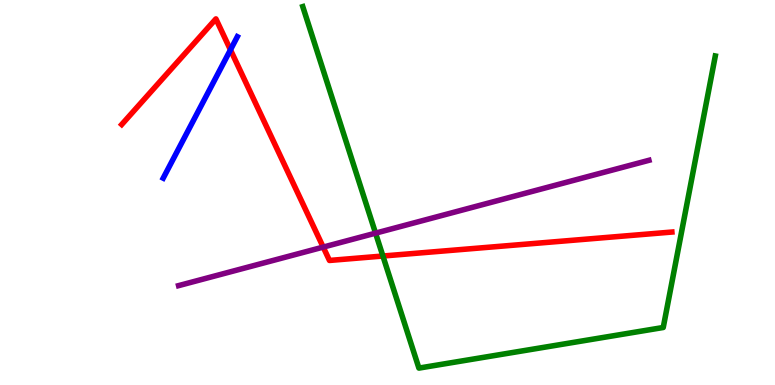[{'lines': ['blue', 'red'], 'intersections': [{'x': 2.97, 'y': 8.71}]}, {'lines': ['green', 'red'], 'intersections': [{'x': 4.94, 'y': 3.35}]}, {'lines': ['purple', 'red'], 'intersections': [{'x': 4.17, 'y': 3.58}]}, {'lines': ['blue', 'green'], 'intersections': []}, {'lines': ['blue', 'purple'], 'intersections': []}, {'lines': ['green', 'purple'], 'intersections': [{'x': 4.85, 'y': 3.94}]}]